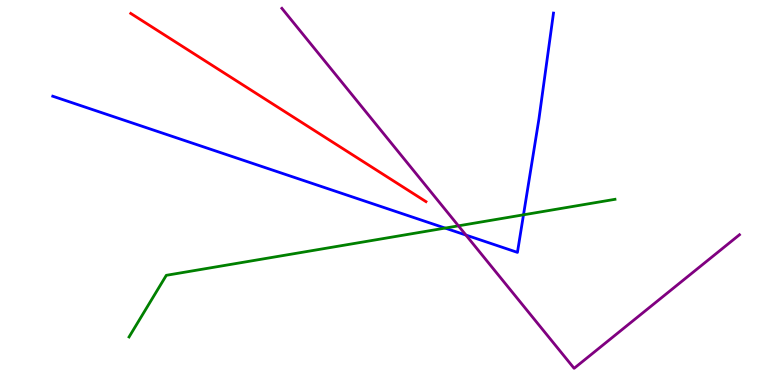[{'lines': ['blue', 'red'], 'intersections': []}, {'lines': ['green', 'red'], 'intersections': []}, {'lines': ['purple', 'red'], 'intersections': []}, {'lines': ['blue', 'green'], 'intersections': [{'x': 5.74, 'y': 4.08}, {'x': 6.75, 'y': 4.42}]}, {'lines': ['blue', 'purple'], 'intersections': [{'x': 6.01, 'y': 3.89}]}, {'lines': ['green', 'purple'], 'intersections': [{'x': 5.92, 'y': 4.13}]}]